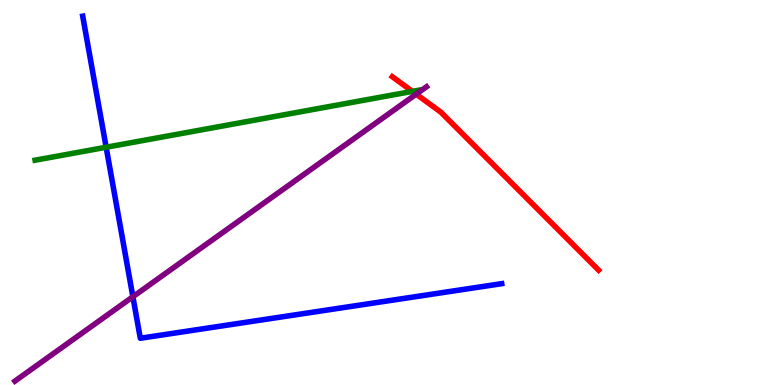[{'lines': ['blue', 'red'], 'intersections': []}, {'lines': ['green', 'red'], 'intersections': [{'x': 5.32, 'y': 7.63}]}, {'lines': ['purple', 'red'], 'intersections': [{'x': 5.37, 'y': 7.55}]}, {'lines': ['blue', 'green'], 'intersections': [{'x': 1.37, 'y': 6.18}]}, {'lines': ['blue', 'purple'], 'intersections': [{'x': 1.71, 'y': 2.29}]}, {'lines': ['green', 'purple'], 'intersections': []}]